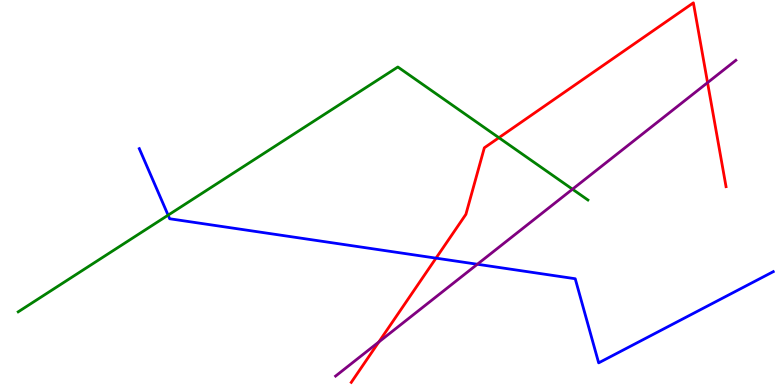[{'lines': ['blue', 'red'], 'intersections': [{'x': 5.63, 'y': 3.3}]}, {'lines': ['green', 'red'], 'intersections': [{'x': 6.44, 'y': 6.42}]}, {'lines': ['purple', 'red'], 'intersections': [{'x': 4.89, 'y': 1.12}, {'x': 9.13, 'y': 7.85}]}, {'lines': ['blue', 'green'], 'intersections': [{'x': 2.17, 'y': 4.41}]}, {'lines': ['blue', 'purple'], 'intersections': [{'x': 6.16, 'y': 3.14}]}, {'lines': ['green', 'purple'], 'intersections': [{'x': 7.39, 'y': 5.09}]}]